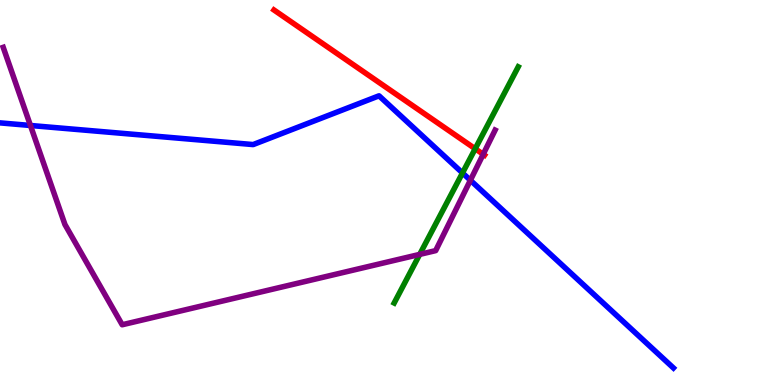[{'lines': ['blue', 'red'], 'intersections': []}, {'lines': ['green', 'red'], 'intersections': [{'x': 6.13, 'y': 6.14}]}, {'lines': ['purple', 'red'], 'intersections': [{'x': 6.23, 'y': 5.99}]}, {'lines': ['blue', 'green'], 'intersections': [{'x': 5.97, 'y': 5.51}]}, {'lines': ['blue', 'purple'], 'intersections': [{'x': 0.393, 'y': 6.74}, {'x': 6.07, 'y': 5.32}]}, {'lines': ['green', 'purple'], 'intersections': [{'x': 5.42, 'y': 3.39}]}]